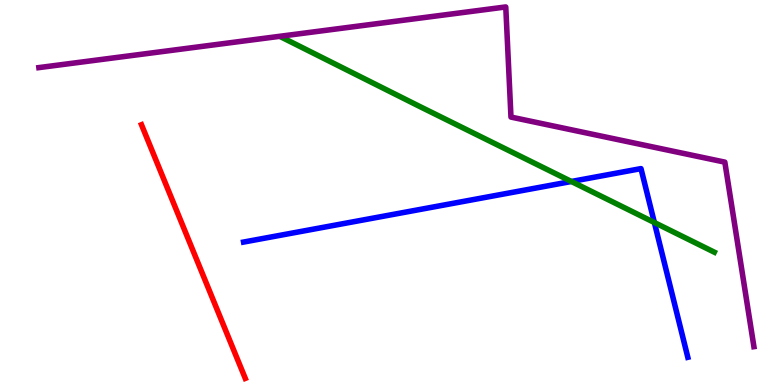[{'lines': ['blue', 'red'], 'intersections': []}, {'lines': ['green', 'red'], 'intersections': []}, {'lines': ['purple', 'red'], 'intersections': []}, {'lines': ['blue', 'green'], 'intersections': [{'x': 7.37, 'y': 5.29}, {'x': 8.44, 'y': 4.22}]}, {'lines': ['blue', 'purple'], 'intersections': []}, {'lines': ['green', 'purple'], 'intersections': []}]